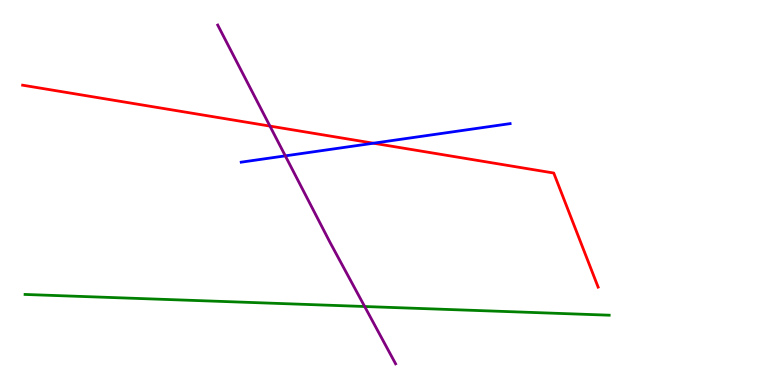[{'lines': ['blue', 'red'], 'intersections': [{'x': 4.82, 'y': 6.28}]}, {'lines': ['green', 'red'], 'intersections': []}, {'lines': ['purple', 'red'], 'intersections': [{'x': 3.48, 'y': 6.72}]}, {'lines': ['blue', 'green'], 'intersections': []}, {'lines': ['blue', 'purple'], 'intersections': [{'x': 3.68, 'y': 5.95}]}, {'lines': ['green', 'purple'], 'intersections': [{'x': 4.71, 'y': 2.04}]}]